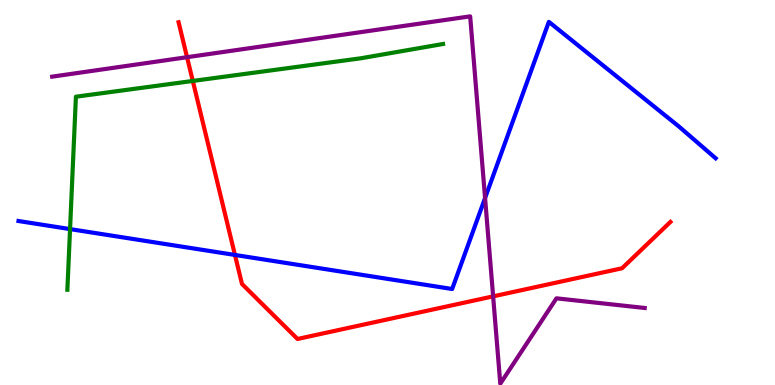[{'lines': ['blue', 'red'], 'intersections': [{'x': 3.03, 'y': 3.38}]}, {'lines': ['green', 'red'], 'intersections': [{'x': 2.49, 'y': 7.9}]}, {'lines': ['purple', 'red'], 'intersections': [{'x': 2.41, 'y': 8.51}, {'x': 6.36, 'y': 2.3}]}, {'lines': ['blue', 'green'], 'intersections': [{'x': 0.904, 'y': 4.05}]}, {'lines': ['blue', 'purple'], 'intersections': [{'x': 6.26, 'y': 4.86}]}, {'lines': ['green', 'purple'], 'intersections': []}]